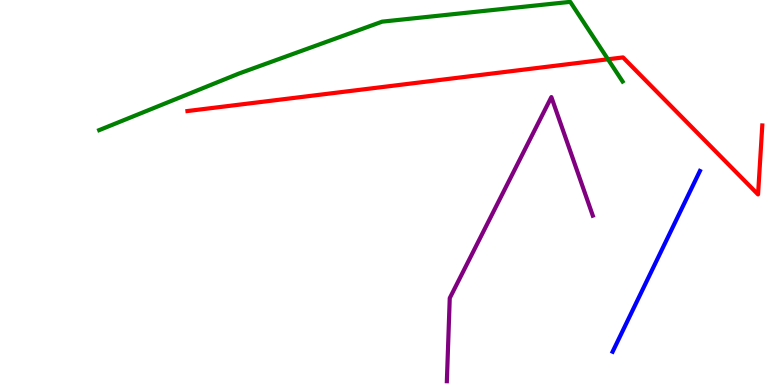[{'lines': ['blue', 'red'], 'intersections': []}, {'lines': ['green', 'red'], 'intersections': [{'x': 7.84, 'y': 8.46}]}, {'lines': ['purple', 'red'], 'intersections': []}, {'lines': ['blue', 'green'], 'intersections': []}, {'lines': ['blue', 'purple'], 'intersections': []}, {'lines': ['green', 'purple'], 'intersections': []}]